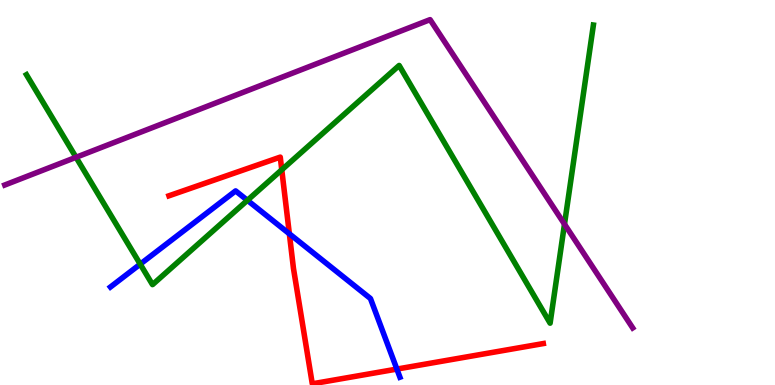[{'lines': ['blue', 'red'], 'intersections': [{'x': 3.73, 'y': 3.93}, {'x': 5.12, 'y': 0.414}]}, {'lines': ['green', 'red'], 'intersections': [{'x': 3.64, 'y': 5.59}]}, {'lines': ['purple', 'red'], 'intersections': []}, {'lines': ['blue', 'green'], 'intersections': [{'x': 1.81, 'y': 3.14}, {'x': 3.19, 'y': 4.8}]}, {'lines': ['blue', 'purple'], 'intersections': []}, {'lines': ['green', 'purple'], 'intersections': [{'x': 0.981, 'y': 5.91}, {'x': 7.28, 'y': 4.18}]}]